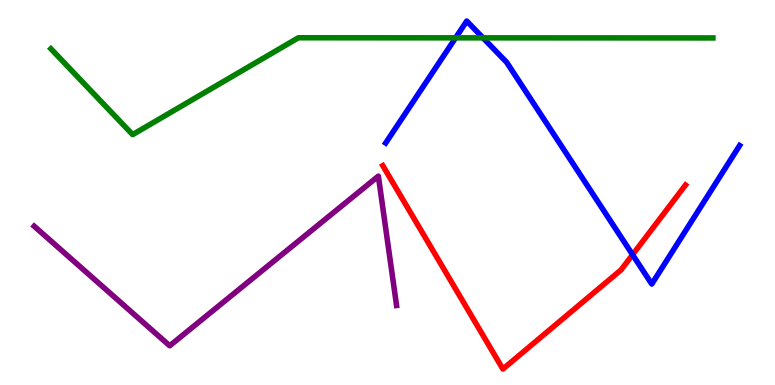[{'lines': ['blue', 'red'], 'intersections': [{'x': 8.16, 'y': 3.38}]}, {'lines': ['green', 'red'], 'intersections': []}, {'lines': ['purple', 'red'], 'intersections': []}, {'lines': ['blue', 'green'], 'intersections': [{'x': 5.88, 'y': 9.02}, {'x': 6.23, 'y': 9.02}]}, {'lines': ['blue', 'purple'], 'intersections': []}, {'lines': ['green', 'purple'], 'intersections': []}]